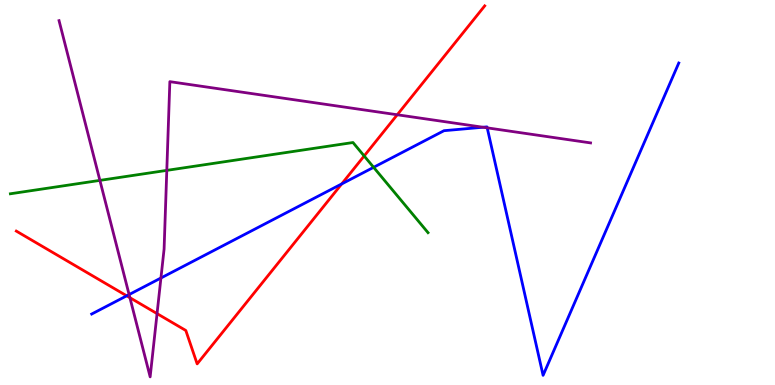[{'lines': ['blue', 'red'], 'intersections': [{'x': 1.63, 'y': 2.32}, {'x': 4.41, 'y': 5.22}]}, {'lines': ['green', 'red'], 'intersections': [{'x': 4.7, 'y': 5.95}]}, {'lines': ['purple', 'red'], 'intersections': [{'x': 1.68, 'y': 2.27}, {'x': 2.03, 'y': 1.85}, {'x': 5.13, 'y': 7.02}]}, {'lines': ['blue', 'green'], 'intersections': [{'x': 4.82, 'y': 5.65}]}, {'lines': ['blue', 'purple'], 'intersections': [{'x': 1.67, 'y': 2.35}, {'x': 2.08, 'y': 2.78}, {'x': 6.23, 'y': 6.7}, {'x': 6.29, 'y': 6.68}]}, {'lines': ['green', 'purple'], 'intersections': [{'x': 1.29, 'y': 5.31}, {'x': 2.15, 'y': 5.57}]}]